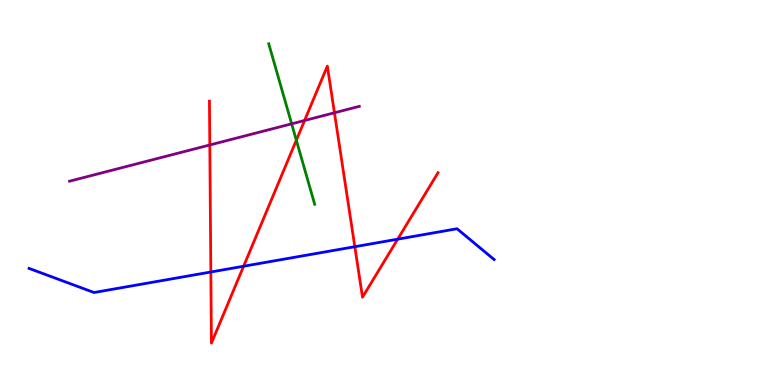[{'lines': ['blue', 'red'], 'intersections': [{'x': 2.72, 'y': 2.94}, {'x': 3.14, 'y': 3.08}, {'x': 4.58, 'y': 3.59}, {'x': 5.13, 'y': 3.79}]}, {'lines': ['green', 'red'], 'intersections': [{'x': 3.82, 'y': 6.36}]}, {'lines': ['purple', 'red'], 'intersections': [{'x': 2.71, 'y': 6.23}, {'x': 3.93, 'y': 6.87}, {'x': 4.32, 'y': 7.07}]}, {'lines': ['blue', 'green'], 'intersections': []}, {'lines': ['blue', 'purple'], 'intersections': []}, {'lines': ['green', 'purple'], 'intersections': [{'x': 3.76, 'y': 6.78}]}]